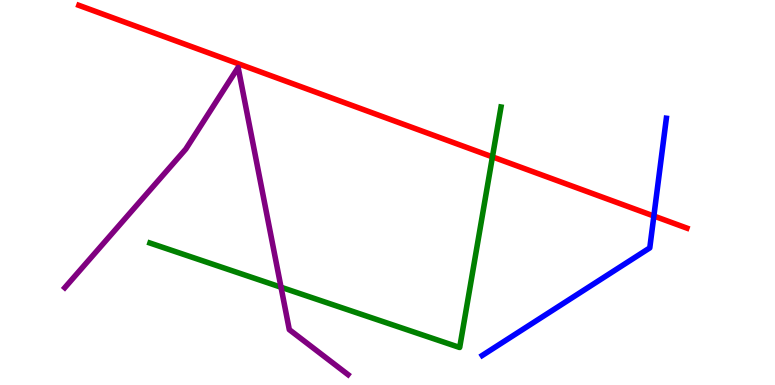[{'lines': ['blue', 'red'], 'intersections': [{'x': 8.44, 'y': 4.39}]}, {'lines': ['green', 'red'], 'intersections': [{'x': 6.35, 'y': 5.93}]}, {'lines': ['purple', 'red'], 'intersections': []}, {'lines': ['blue', 'green'], 'intersections': []}, {'lines': ['blue', 'purple'], 'intersections': []}, {'lines': ['green', 'purple'], 'intersections': [{'x': 3.63, 'y': 2.54}]}]